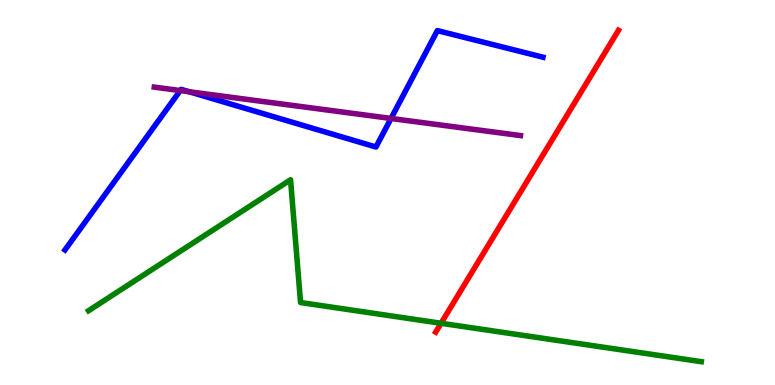[{'lines': ['blue', 'red'], 'intersections': []}, {'lines': ['green', 'red'], 'intersections': [{'x': 5.69, 'y': 1.6}]}, {'lines': ['purple', 'red'], 'intersections': []}, {'lines': ['blue', 'green'], 'intersections': []}, {'lines': ['blue', 'purple'], 'intersections': [{'x': 2.33, 'y': 7.65}, {'x': 2.44, 'y': 7.62}, {'x': 5.05, 'y': 6.92}]}, {'lines': ['green', 'purple'], 'intersections': []}]